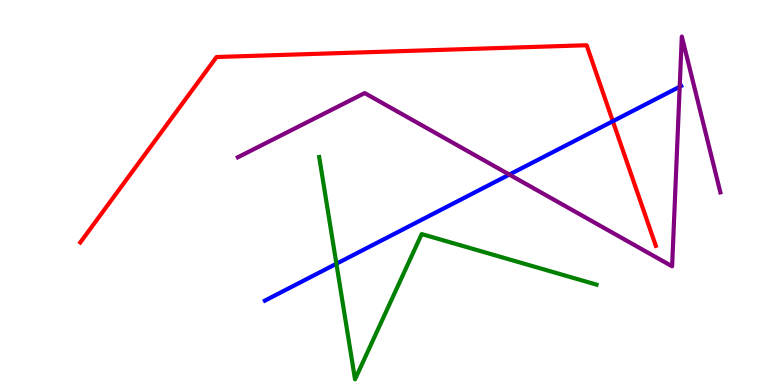[{'lines': ['blue', 'red'], 'intersections': [{'x': 7.91, 'y': 6.85}]}, {'lines': ['green', 'red'], 'intersections': []}, {'lines': ['purple', 'red'], 'intersections': []}, {'lines': ['blue', 'green'], 'intersections': [{'x': 4.34, 'y': 3.15}]}, {'lines': ['blue', 'purple'], 'intersections': [{'x': 6.57, 'y': 5.47}, {'x': 8.77, 'y': 7.75}]}, {'lines': ['green', 'purple'], 'intersections': []}]